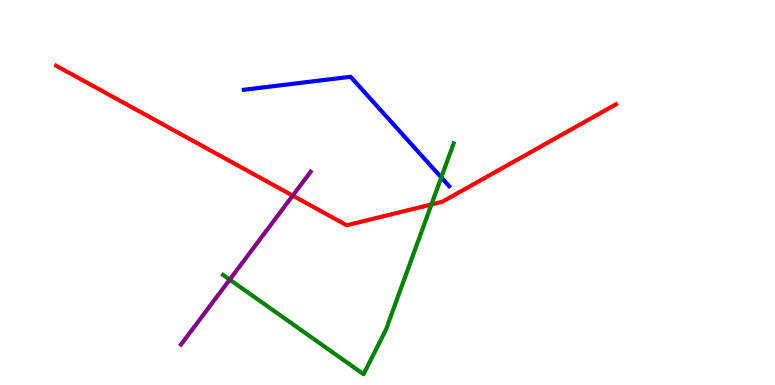[{'lines': ['blue', 'red'], 'intersections': []}, {'lines': ['green', 'red'], 'intersections': [{'x': 5.57, 'y': 4.69}]}, {'lines': ['purple', 'red'], 'intersections': [{'x': 3.78, 'y': 4.92}]}, {'lines': ['blue', 'green'], 'intersections': [{'x': 5.69, 'y': 5.39}]}, {'lines': ['blue', 'purple'], 'intersections': []}, {'lines': ['green', 'purple'], 'intersections': [{'x': 2.96, 'y': 2.74}]}]